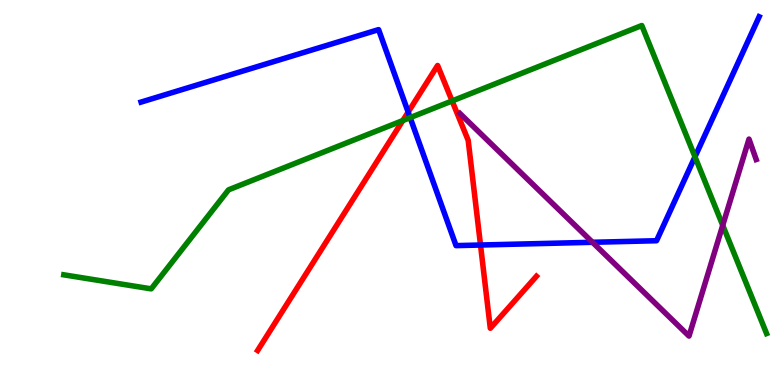[{'lines': ['blue', 'red'], 'intersections': [{'x': 5.27, 'y': 7.09}, {'x': 6.2, 'y': 3.64}]}, {'lines': ['green', 'red'], 'intersections': [{'x': 5.2, 'y': 6.87}, {'x': 5.83, 'y': 7.38}]}, {'lines': ['purple', 'red'], 'intersections': []}, {'lines': ['blue', 'green'], 'intersections': [{'x': 5.29, 'y': 6.94}, {'x': 8.97, 'y': 5.93}]}, {'lines': ['blue', 'purple'], 'intersections': [{'x': 7.65, 'y': 3.71}]}, {'lines': ['green', 'purple'], 'intersections': [{'x': 9.33, 'y': 4.15}]}]